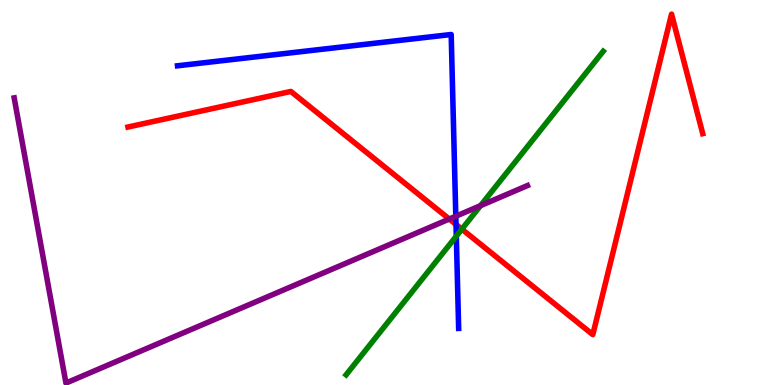[{'lines': ['blue', 'red'], 'intersections': [{'x': 5.88, 'y': 4.17}]}, {'lines': ['green', 'red'], 'intersections': [{'x': 5.96, 'y': 4.05}]}, {'lines': ['purple', 'red'], 'intersections': [{'x': 5.8, 'y': 4.31}]}, {'lines': ['blue', 'green'], 'intersections': [{'x': 5.89, 'y': 3.87}]}, {'lines': ['blue', 'purple'], 'intersections': [{'x': 5.88, 'y': 4.38}]}, {'lines': ['green', 'purple'], 'intersections': [{'x': 6.2, 'y': 4.66}]}]